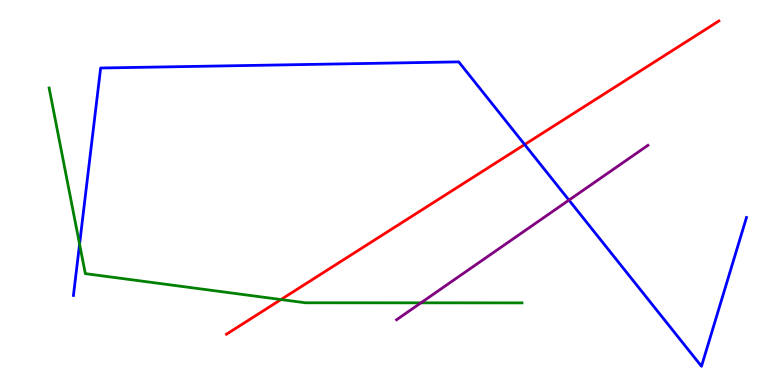[{'lines': ['blue', 'red'], 'intersections': [{'x': 6.77, 'y': 6.25}]}, {'lines': ['green', 'red'], 'intersections': [{'x': 3.63, 'y': 2.22}]}, {'lines': ['purple', 'red'], 'intersections': []}, {'lines': ['blue', 'green'], 'intersections': [{'x': 1.03, 'y': 3.66}]}, {'lines': ['blue', 'purple'], 'intersections': [{'x': 7.34, 'y': 4.8}]}, {'lines': ['green', 'purple'], 'intersections': [{'x': 5.43, 'y': 2.13}]}]